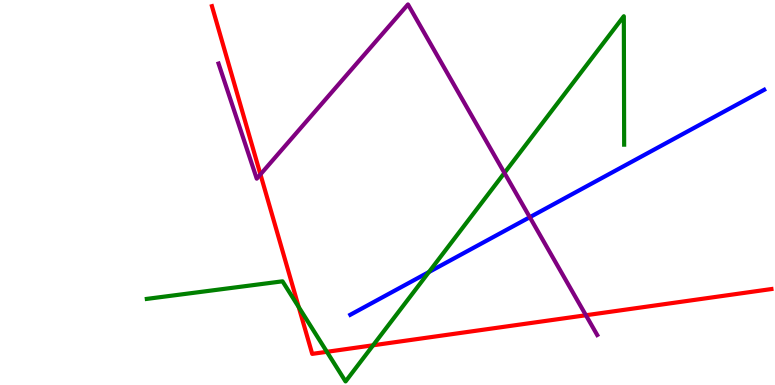[{'lines': ['blue', 'red'], 'intersections': []}, {'lines': ['green', 'red'], 'intersections': [{'x': 3.85, 'y': 2.02}, {'x': 4.22, 'y': 0.862}, {'x': 4.81, 'y': 1.03}]}, {'lines': ['purple', 'red'], 'intersections': [{'x': 3.36, 'y': 5.47}, {'x': 7.56, 'y': 1.81}]}, {'lines': ['blue', 'green'], 'intersections': [{'x': 5.53, 'y': 2.93}]}, {'lines': ['blue', 'purple'], 'intersections': [{'x': 6.84, 'y': 4.36}]}, {'lines': ['green', 'purple'], 'intersections': [{'x': 6.51, 'y': 5.51}]}]